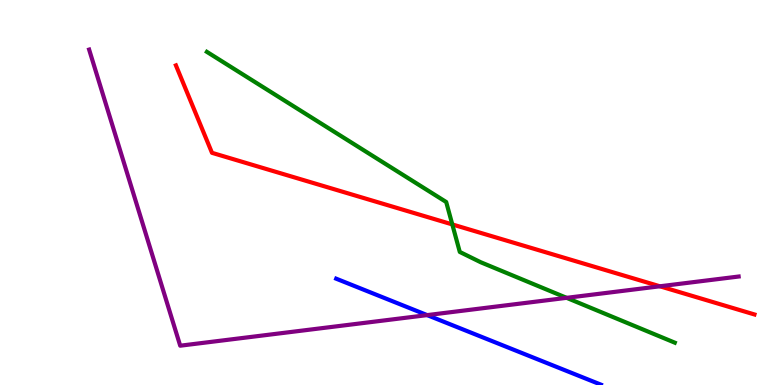[{'lines': ['blue', 'red'], 'intersections': []}, {'lines': ['green', 'red'], 'intersections': [{'x': 5.84, 'y': 4.17}]}, {'lines': ['purple', 'red'], 'intersections': [{'x': 8.51, 'y': 2.56}]}, {'lines': ['blue', 'green'], 'intersections': []}, {'lines': ['blue', 'purple'], 'intersections': [{'x': 5.51, 'y': 1.82}]}, {'lines': ['green', 'purple'], 'intersections': [{'x': 7.31, 'y': 2.26}]}]